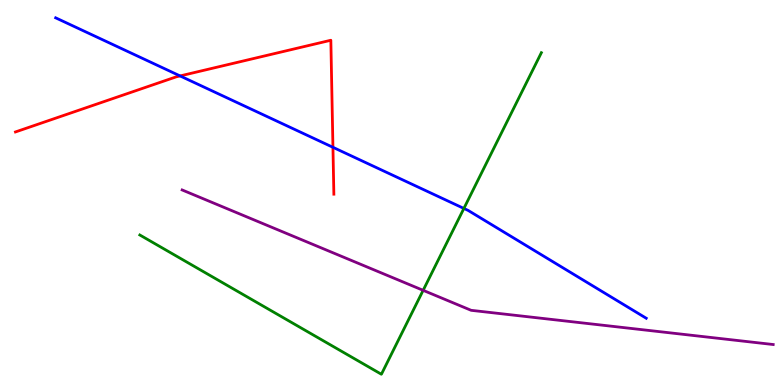[{'lines': ['blue', 'red'], 'intersections': [{'x': 2.32, 'y': 8.03}, {'x': 4.3, 'y': 6.17}]}, {'lines': ['green', 'red'], 'intersections': []}, {'lines': ['purple', 'red'], 'intersections': []}, {'lines': ['blue', 'green'], 'intersections': [{'x': 5.99, 'y': 4.59}]}, {'lines': ['blue', 'purple'], 'intersections': []}, {'lines': ['green', 'purple'], 'intersections': [{'x': 5.46, 'y': 2.46}]}]